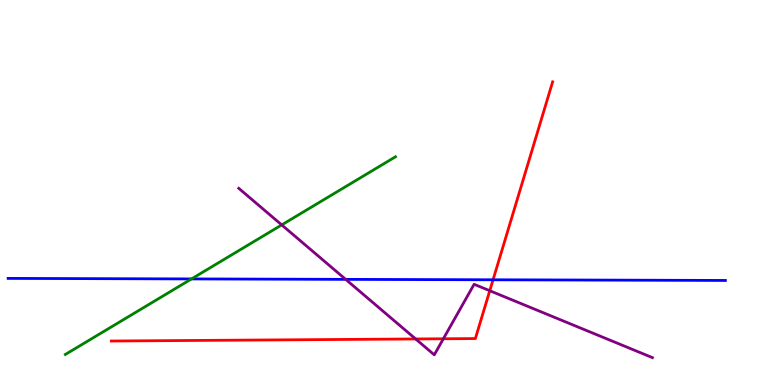[{'lines': ['blue', 'red'], 'intersections': [{'x': 6.36, 'y': 2.73}]}, {'lines': ['green', 'red'], 'intersections': []}, {'lines': ['purple', 'red'], 'intersections': [{'x': 5.36, 'y': 1.2}, {'x': 5.72, 'y': 1.2}, {'x': 6.32, 'y': 2.45}]}, {'lines': ['blue', 'green'], 'intersections': [{'x': 2.47, 'y': 2.76}]}, {'lines': ['blue', 'purple'], 'intersections': [{'x': 4.46, 'y': 2.74}]}, {'lines': ['green', 'purple'], 'intersections': [{'x': 3.64, 'y': 4.16}]}]